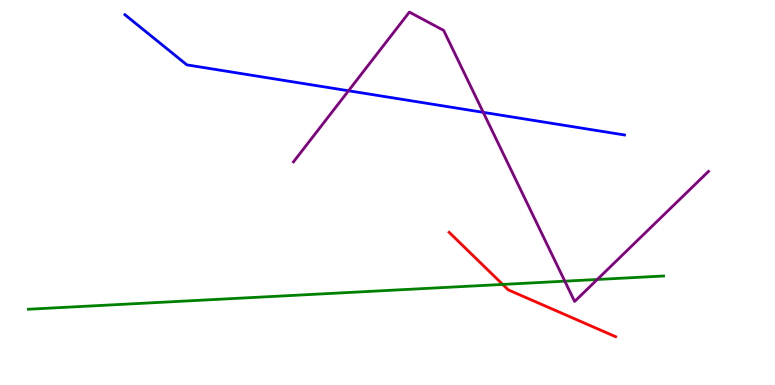[{'lines': ['blue', 'red'], 'intersections': []}, {'lines': ['green', 'red'], 'intersections': [{'x': 6.49, 'y': 2.61}]}, {'lines': ['purple', 'red'], 'intersections': []}, {'lines': ['blue', 'green'], 'intersections': []}, {'lines': ['blue', 'purple'], 'intersections': [{'x': 4.5, 'y': 7.64}, {'x': 6.24, 'y': 7.08}]}, {'lines': ['green', 'purple'], 'intersections': [{'x': 7.29, 'y': 2.7}, {'x': 7.71, 'y': 2.74}]}]